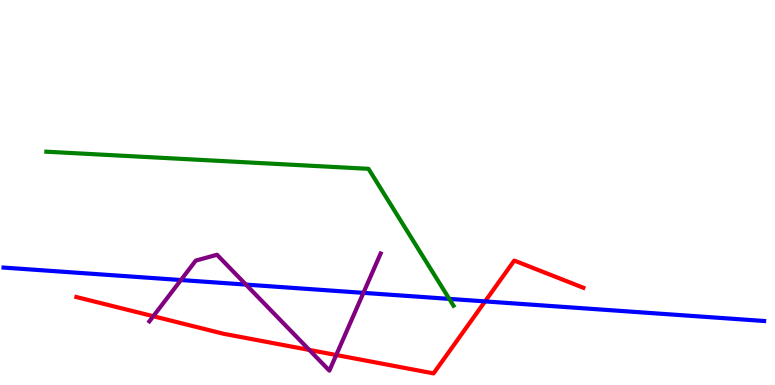[{'lines': ['blue', 'red'], 'intersections': [{'x': 6.26, 'y': 2.17}]}, {'lines': ['green', 'red'], 'intersections': []}, {'lines': ['purple', 'red'], 'intersections': [{'x': 1.98, 'y': 1.79}, {'x': 3.99, 'y': 0.911}, {'x': 4.34, 'y': 0.779}]}, {'lines': ['blue', 'green'], 'intersections': [{'x': 5.8, 'y': 2.24}]}, {'lines': ['blue', 'purple'], 'intersections': [{'x': 2.33, 'y': 2.73}, {'x': 3.17, 'y': 2.61}, {'x': 4.69, 'y': 2.39}]}, {'lines': ['green', 'purple'], 'intersections': []}]